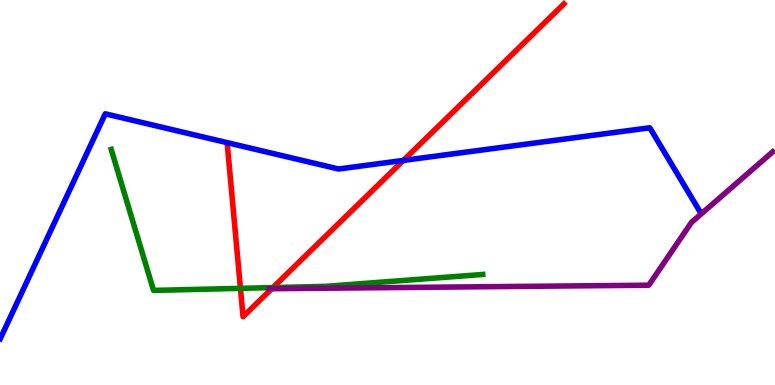[{'lines': ['blue', 'red'], 'intersections': [{'x': 5.2, 'y': 5.83}]}, {'lines': ['green', 'red'], 'intersections': [{'x': 3.1, 'y': 2.51}, {'x': 3.52, 'y': 2.53}]}, {'lines': ['purple', 'red'], 'intersections': [{'x': 3.51, 'y': 2.5}]}, {'lines': ['blue', 'green'], 'intersections': []}, {'lines': ['blue', 'purple'], 'intersections': []}, {'lines': ['green', 'purple'], 'intersections': []}]